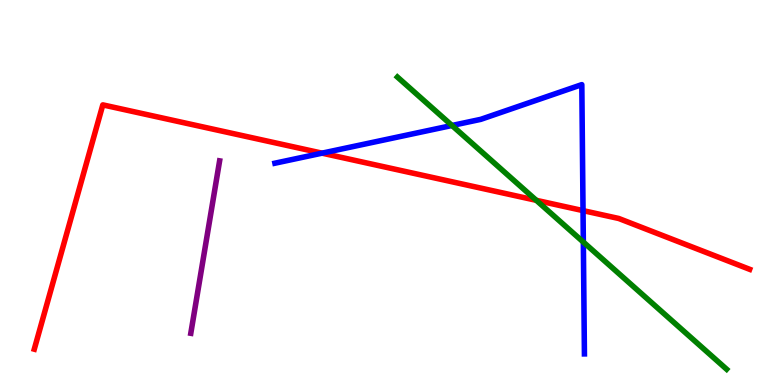[{'lines': ['blue', 'red'], 'intersections': [{'x': 4.16, 'y': 6.02}, {'x': 7.52, 'y': 4.53}]}, {'lines': ['green', 'red'], 'intersections': [{'x': 6.92, 'y': 4.8}]}, {'lines': ['purple', 'red'], 'intersections': []}, {'lines': ['blue', 'green'], 'intersections': [{'x': 5.83, 'y': 6.74}, {'x': 7.53, 'y': 3.71}]}, {'lines': ['blue', 'purple'], 'intersections': []}, {'lines': ['green', 'purple'], 'intersections': []}]